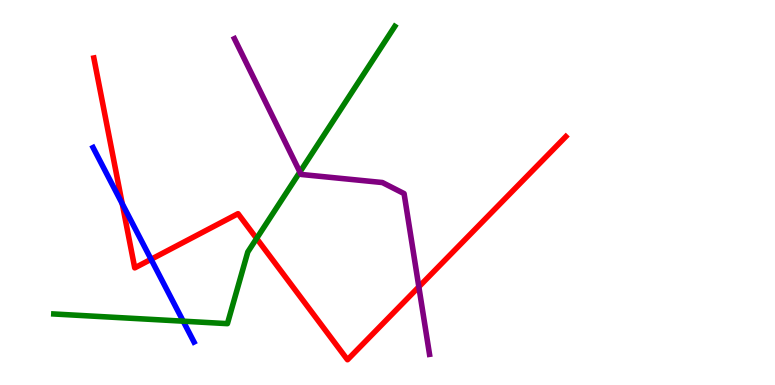[{'lines': ['blue', 'red'], 'intersections': [{'x': 1.58, 'y': 4.71}, {'x': 1.95, 'y': 3.26}]}, {'lines': ['green', 'red'], 'intersections': [{'x': 3.31, 'y': 3.81}]}, {'lines': ['purple', 'red'], 'intersections': [{'x': 5.4, 'y': 2.55}]}, {'lines': ['blue', 'green'], 'intersections': [{'x': 2.36, 'y': 1.66}]}, {'lines': ['blue', 'purple'], 'intersections': []}, {'lines': ['green', 'purple'], 'intersections': [{'x': 3.87, 'y': 5.53}]}]